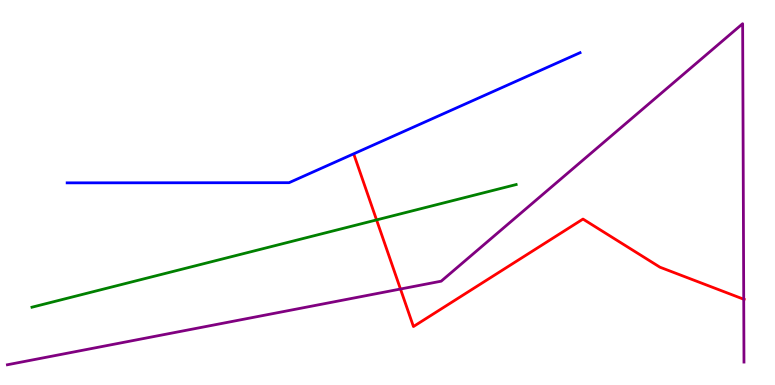[{'lines': ['blue', 'red'], 'intersections': []}, {'lines': ['green', 'red'], 'intersections': [{'x': 4.86, 'y': 4.29}]}, {'lines': ['purple', 'red'], 'intersections': [{'x': 5.17, 'y': 2.49}, {'x': 9.6, 'y': 2.23}]}, {'lines': ['blue', 'green'], 'intersections': []}, {'lines': ['blue', 'purple'], 'intersections': []}, {'lines': ['green', 'purple'], 'intersections': []}]